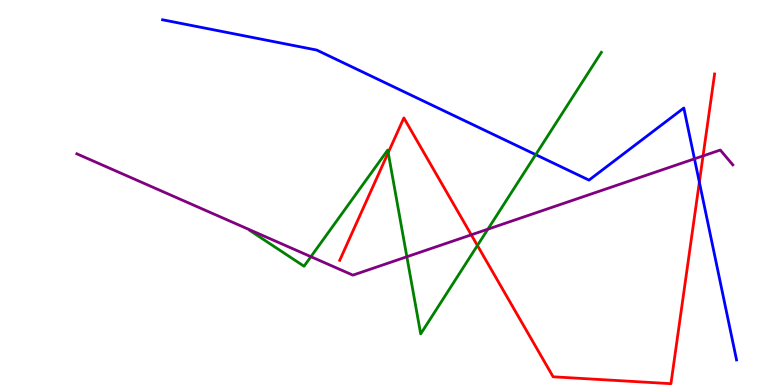[{'lines': ['blue', 'red'], 'intersections': [{'x': 9.02, 'y': 5.27}]}, {'lines': ['green', 'red'], 'intersections': [{'x': 5.01, 'y': 6.03}, {'x': 6.16, 'y': 3.62}]}, {'lines': ['purple', 'red'], 'intersections': [{'x': 6.08, 'y': 3.9}, {'x': 9.07, 'y': 5.95}]}, {'lines': ['blue', 'green'], 'intersections': [{'x': 6.91, 'y': 5.98}]}, {'lines': ['blue', 'purple'], 'intersections': [{'x': 8.96, 'y': 5.87}]}, {'lines': ['green', 'purple'], 'intersections': [{'x': 4.01, 'y': 3.33}, {'x': 5.25, 'y': 3.33}, {'x': 6.3, 'y': 4.05}]}]